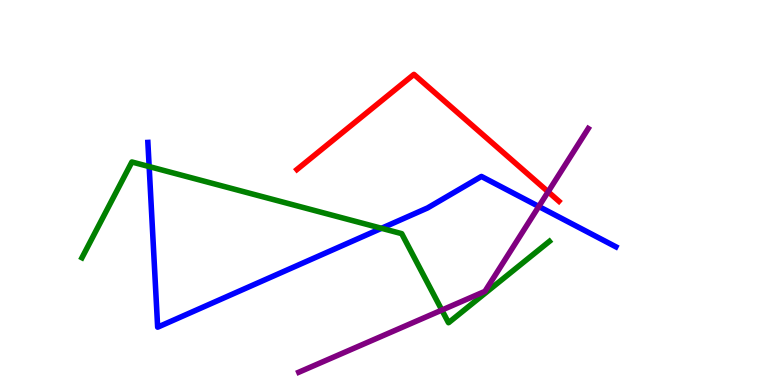[{'lines': ['blue', 'red'], 'intersections': []}, {'lines': ['green', 'red'], 'intersections': []}, {'lines': ['purple', 'red'], 'intersections': [{'x': 7.07, 'y': 5.02}]}, {'lines': ['blue', 'green'], 'intersections': [{'x': 1.92, 'y': 5.67}, {'x': 4.92, 'y': 4.07}]}, {'lines': ['blue', 'purple'], 'intersections': [{'x': 6.95, 'y': 4.64}]}, {'lines': ['green', 'purple'], 'intersections': [{'x': 5.7, 'y': 1.95}]}]